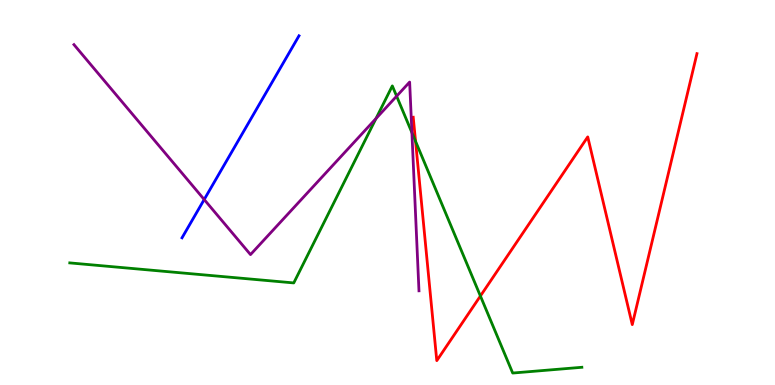[{'lines': ['blue', 'red'], 'intersections': []}, {'lines': ['green', 'red'], 'intersections': [{'x': 5.36, 'y': 6.33}, {'x': 6.2, 'y': 2.31}]}, {'lines': ['purple', 'red'], 'intersections': []}, {'lines': ['blue', 'green'], 'intersections': []}, {'lines': ['blue', 'purple'], 'intersections': [{'x': 2.63, 'y': 4.82}]}, {'lines': ['green', 'purple'], 'intersections': [{'x': 4.85, 'y': 6.92}, {'x': 5.12, 'y': 7.5}, {'x': 5.31, 'y': 6.56}]}]